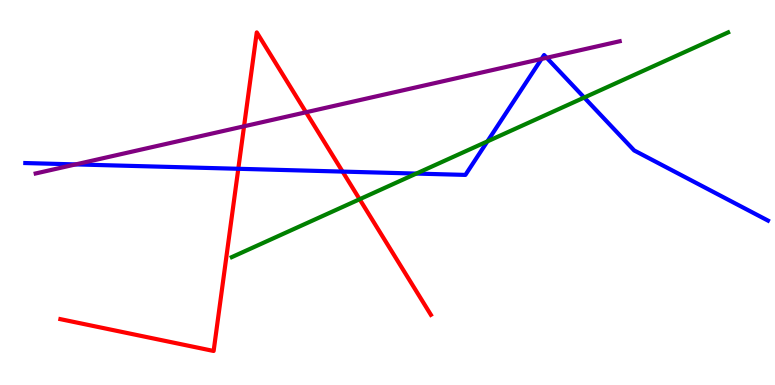[{'lines': ['blue', 'red'], 'intersections': [{'x': 3.07, 'y': 5.62}, {'x': 4.42, 'y': 5.54}]}, {'lines': ['green', 'red'], 'intersections': [{'x': 4.64, 'y': 4.82}]}, {'lines': ['purple', 'red'], 'intersections': [{'x': 3.15, 'y': 6.72}, {'x': 3.95, 'y': 7.08}]}, {'lines': ['blue', 'green'], 'intersections': [{'x': 5.37, 'y': 5.49}, {'x': 6.29, 'y': 6.33}, {'x': 7.54, 'y': 7.47}]}, {'lines': ['blue', 'purple'], 'intersections': [{'x': 0.976, 'y': 5.73}, {'x': 6.99, 'y': 8.47}, {'x': 7.05, 'y': 8.5}]}, {'lines': ['green', 'purple'], 'intersections': []}]